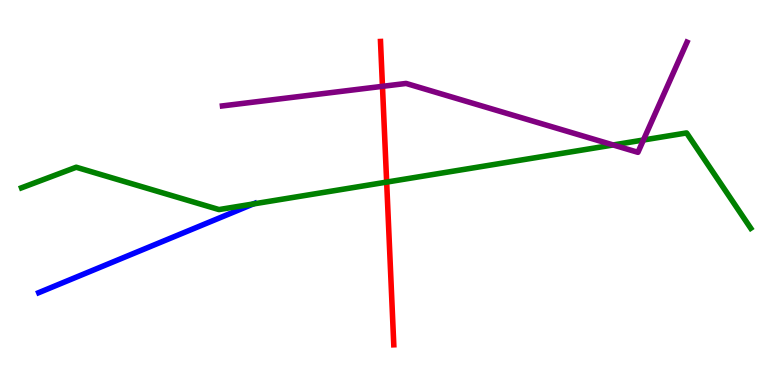[{'lines': ['blue', 'red'], 'intersections': []}, {'lines': ['green', 'red'], 'intersections': [{'x': 4.99, 'y': 5.27}]}, {'lines': ['purple', 'red'], 'intersections': [{'x': 4.94, 'y': 7.76}]}, {'lines': ['blue', 'green'], 'intersections': [{'x': 3.27, 'y': 4.7}]}, {'lines': ['blue', 'purple'], 'intersections': []}, {'lines': ['green', 'purple'], 'intersections': [{'x': 7.91, 'y': 6.23}, {'x': 8.3, 'y': 6.36}]}]